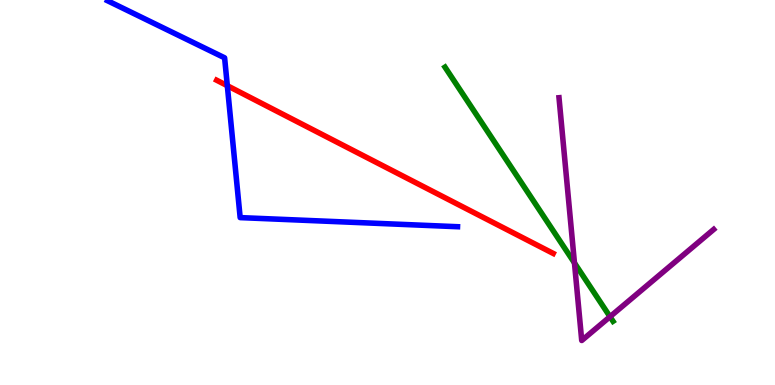[{'lines': ['blue', 'red'], 'intersections': [{'x': 2.93, 'y': 7.77}]}, {'lines': ['green', 'red'], 'intersections': []}, {'lines': ['purple', 'red'], 'intersections': []}, {'lines': ['blue', 'green'], 'intersections': []}, {'lines': ['blue', 'purple'], 'intersections': []}, {'lines': ['green', 'purple'], 'intersections': [{'x': 7.41, 'y': 3.17}, {'x': 7.87, 'y': 1.77}]}]